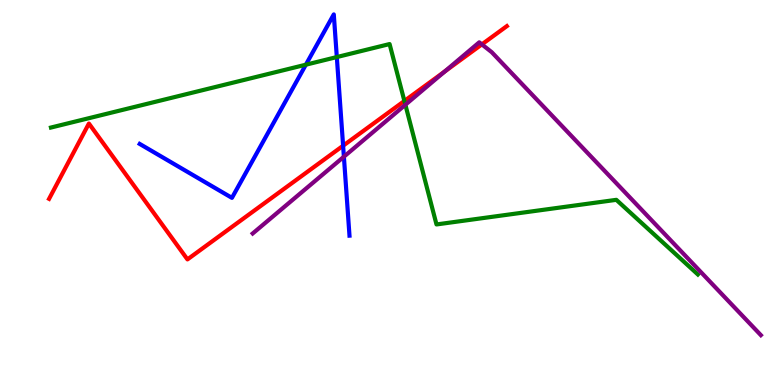[{'lines': ['blue', 'red'], 'intersections': [{'x': 4.43, 'y': 6.22}]}, {'lines': ['green', 'red'], 'intersections': [{'x': 5.22, 'y': 7.38}]}, {'lines': ['purple', 'red'], 'intersections': [{'x': 5.74, 'y': 8.14}, {'x': 6.22, 'y': 8.85}]}, {'lines': ['blue', 'green'], 'intersections': [{'x': 3.95, 'y': 8.32}, {'x': 4.35, 'y': 8.52}]}, {'lines': ['blue', 'purple'], 'intersections': [{'x': 4.44, 'y': 5.93}]}, {'lines': ['green', 'purple'], 'intersections': [{'x': 5.23, 'y': 7.28}]}]